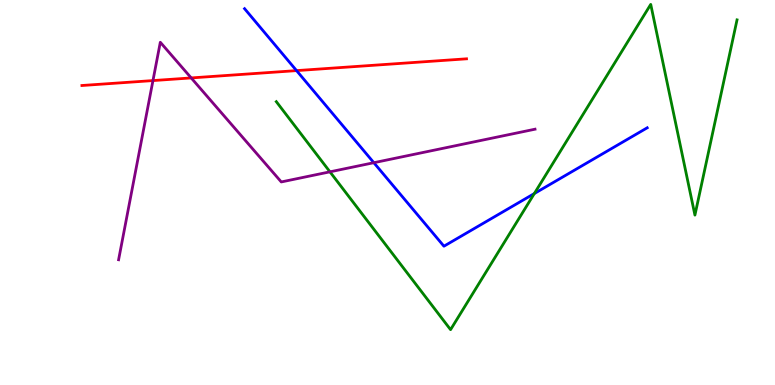[{'lines': ['blue', 'red'], 'intersections': [{'x': 3.83, 'y': 8.17}]}, {'lines': ['green', 'red'], 'intersections': []}, {'lines': ['purple', 'red'], 'intersections': [{'x': 1.97, 'y': 7.91}, {'x': 2.47, 'y': 7.98}]}, {'lines': ['blue', 'green'], 'intersections': [{'x': 6.89, 'y': 4.97}]}, {'lines': ['blue', 'purple'], 'intersections': [{'x': 4.82, 'y': 5.77}]}, {'lines': ['green', 'purple'], 'intersections': [{'x': 4.26, 'y': 5.54}]}]